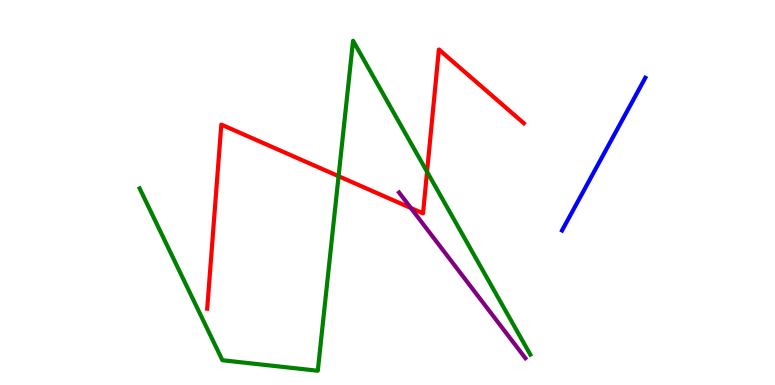[{'lines': ['blue', 'red'], 'intersections': []}, {'lines': ['green', 'red'], 'intersections': [{'x': 4.37, 'y': 5.42}, {'x': 5.51, 'y': 5.54}]}, {'lines': ['purple', 'red'], 'intersections': [{'x': 5.3, 'y': 4.6}]}, {'lines': ['blue', 'green'], 'intersections': []}, {'lines': ['blue', 'purple'], 'intersections': []}, {'lines': ['green', 'purple'], 'intersections': []}]